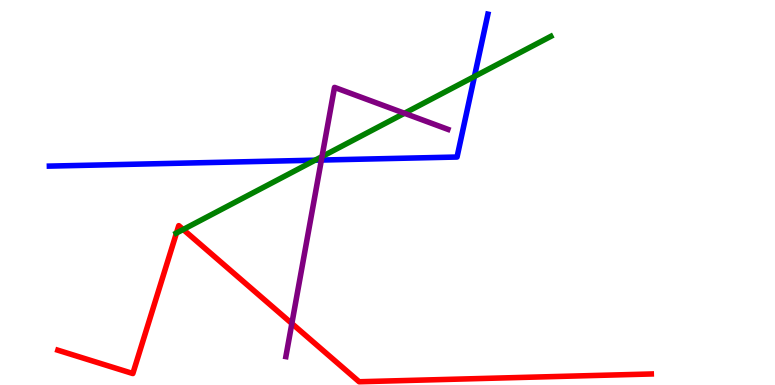[{'lines': ['blue', 'red'], 'intersections': []}, {'lines': ['green', 'red'], 'intersections': [{'x': 2.28, 'y': 3.95}, {'x': 2.36, 'y': 4.04}]}, {'lines': ['purple', 'red'], 'intersections': [{'x': 3.77, 'y': 1.6}]}, {'lines': ['blue', 'green'], 'intersections': [{'x': 4.07, 'y': 5.84}, {'x': 6.12, 'y': 8.01}]}, {'lines': ['blue', 'purple'], 'intersections': [{'x': 4.15, 'y': 5.84}]}, {'lines': ['green', 'purple'], 'intersections': [{'x': 4.15, 'y': 5.93}, {'x': 5.22, 'y': 7.06}]}]